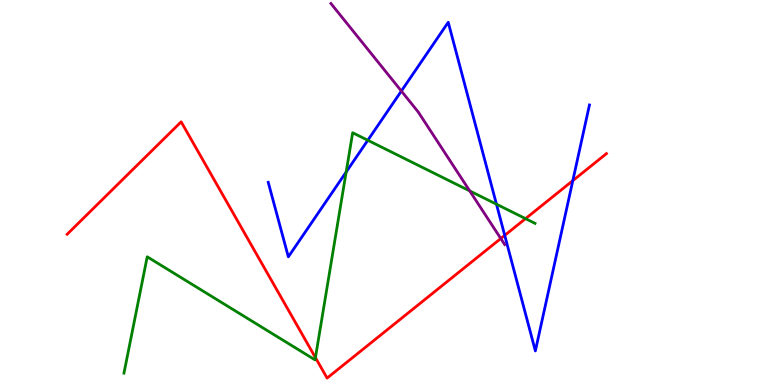[{'lines': ['blue', 'red'], 'intersections': [{'x': 6.51, 'y': 3.89}, {'x': 7.39, 'y': 5.31}]}, {'lines': ['green', 'red'], 'intersections': [{'x': 4.07, 'y': 0.712}, {'x': 6.78, 'y': 4.32}]}, {'lines': ['purple', 'red'], 'intersections': [{'x': 6.46, 'y': 3.8}]}, {'lines': ['blue', 'green'], 'intersections': [{'x': 4.47, 'y': 5.53}, {'x': 4.75, 'y': 6.36}, {'x': 6.41, 'y': 4.7}]}, {'lines': ['blue', 'purple'], 'intersections': [{'x': 5.18, 'y': 7.64}]}, {'lines': ['green', 'purple'], 'intersections': [{'x': 6.06, 'y': 5.04}]}]